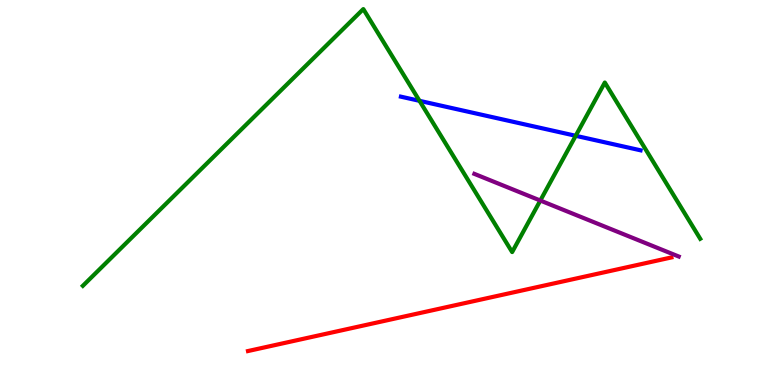[{'lines': ['blue', 'red'], 'intersections': []}, {'lines': ['green', 'red'], 'intersections': []}, {'lines': ['purple', 'red'], 'intersections': []}, {'lines': ['blue', 'green'], 'intersections': [{'x': 5.41, 'y': 7.38}, {'x': 7.43, 'y': 6.47}]}, {'lines': ['blue', 'purple'], 'intersections': []}, {'lines': ['green', 'purple'], 'intersections': [{'x': 6.97, 'y': 4.79}]}]